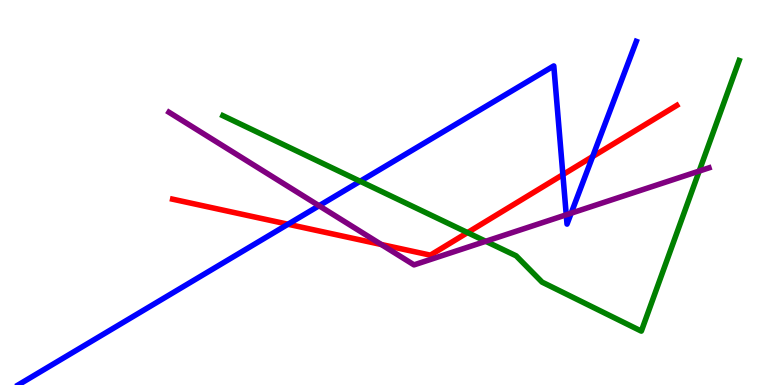[{'lines': ['blue', 'red'], 'intersections': [{'x': 3.72, 'y': 4.18}, {'x': 7.26, 'y': 5.46}, {'x': 7.65, 'y': 5.93}]}, {'lines': ['green', 'red'], 'intersections': [{'x': 6.03, 'y': 3.96}]}, {'lines': ['purple', 'red'], 'intersections': [{'x': 4.92, 'y': 3.65}]}, {'lines': ['blue', 'green'], 'intersections': [{'x': 4.65, 'y': 5.29}]}, {'lines': ['blue', 'purple'], 'intersections': [{'x': 4.12, 'y': 4.66}, {'x': 7.31, 'y': 4.42}, {'x': 7.37, 'y': 4.46}]}, {'lines': ['green', 'purple'], 'intersections': [{'x': 6.27, 'y': 3.73}, {'x': 9.02, 'y': 5.56}]}]